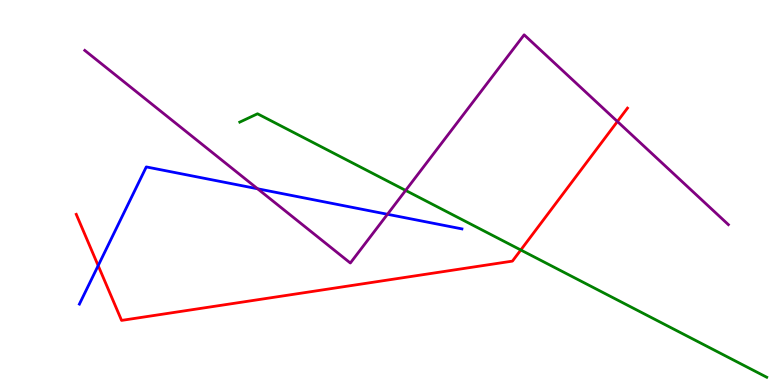[{'lines': ['blue', 'red'], 'intersections': [{'x': 1.27, 'y': 3.1}]}, {'lines': ['green', 'red'], 'intersections': [{'x': 6.72, 'y': 3.51}]}, {'lines': ['purple', 'red'], 'intersections': [{'x': 7.97, 'y': 6.84}]}, {'lines': ['blue', 'green'], 'intersections': []}, {'lines': ['blue', 'purple'], 'intersections': [{'x': 3.32, 'y': 5.1}, {'x': 5.0, 'y': 4.43}]}, {'lines': ['green', 'purple'], 'intersections': [{'x': 5.23, 'y': 5.05}]}]